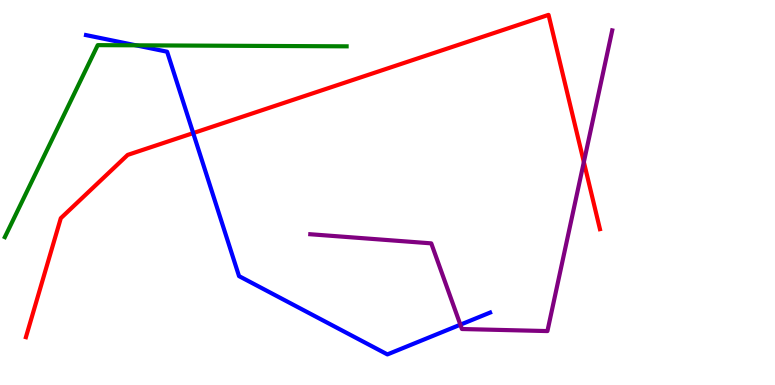[{'lines': ['blue', 'red'], 'intersections': [{'x': 2.49, 'y': 6.54}]}, {'lines': ['green', 'red'], 'intersections': []}, {'lines': ['purple', 'red'], 'intersections': [{'x': 7.53, 'y': 5.79}]}, {'lines': ['blue', 'green'], 'intersections': [{'x': 1.75, 'y': 8.82}]}, {'lines': ['blue', 'purple'], 'intersections': [{'x': 5.94, 'y': 1.57}]}, {'lines': ['green', 'purple'], 'intersections': []}]